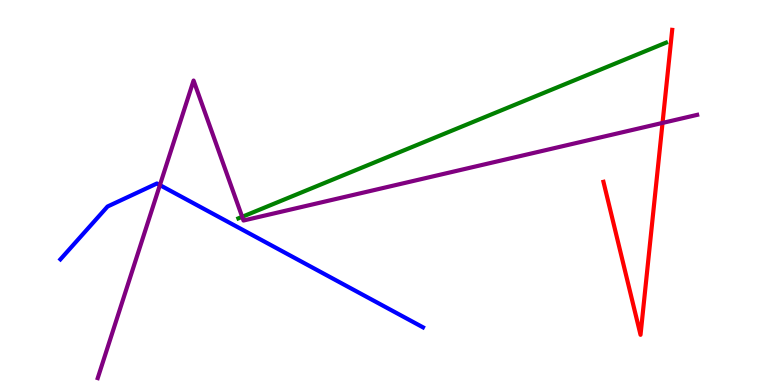[{'lines': ['blue', 'red'], 'intersections': []}, {'lines': ['green', 'red'], 'intersections': []}, {'lines': ['purple', 'red'], 'intersections': [{'x': 8.55, 'y': 6.81}]}, {'lines': ['blue', 'green'], 'intersections': []}, {'lines': ['blue', 'purple'], 'intersections': [{'x': 2.06, 'y': 5.19}]}, {'lines': ['green', 'purple'], 'intersections': [{'x': 3.12, 'y': 4.37}]}]